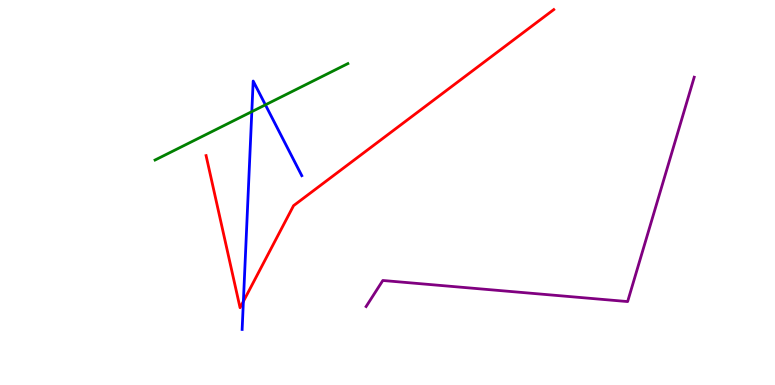[{'lines': ['blue', 'red'], 'intersections': [{'x': 3.14, 'y': 2.17}]}, {'lines': ['green', 'red'], 'intersections': []}, {'lines': ['purple', 'red'], 'intersections': []}, {'lines': ['blue', 'green'], 'intersections': [{'x': 3.25, 'y': 7.1}, {'x': 3.42, 'y': 7.28}]}, {'lines': ['blue', 'purple'], 'intersections': []}, {'lines': ['green', 'purple'], 'intersections': []}]